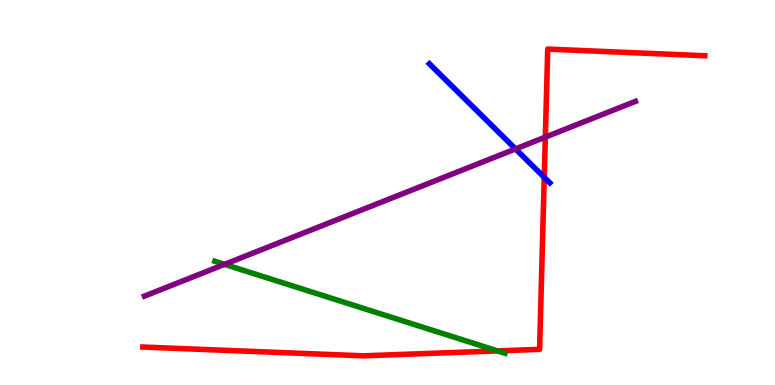[{'lines': ['blue', 'red'], 'intersections': [{'x': 7.02, 'y': 5.39}]}, {'lines': ['green', 'red'], 'intersections': [{'x': 6.42, 'y': 0.886}]}, {'lines': ['purple', 'red'], 'intersections': [{'x': 7.04, 'y': 6.44}]}, {'lines': ['blue', 'green'], 'intersections': []}, {'lines': ['blue', 'purple'], 'intersections': [{'x': 6.65, 'y': 6.13}]}, {'lines': ['green', 'purple'], 'intersections': [{'x': 2.9, 'y': 3.13}]}]